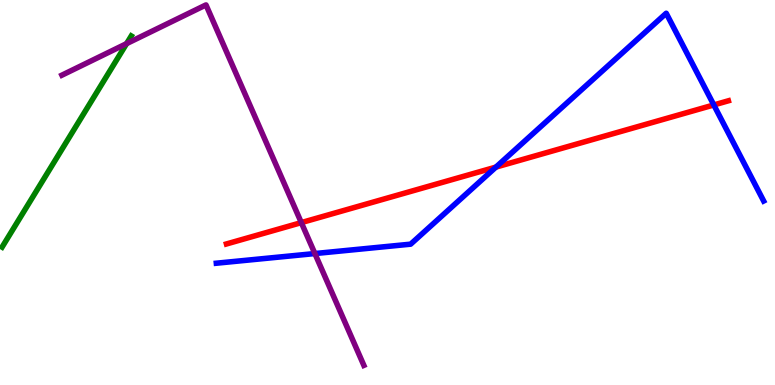[{'lines': ['blue', 'red'], 'intersections': [{'x': 6.4, 'y': 5.66}, {'x': 9.21, 'y': 7.27}]}, {'lines': ['green', 'red'], 'intersections': []}, {'lines': ['purple', 'red'], 'intersections': [{'x': 3.89, 'y': 4.22}]}, {'lines': ['blue', 'green'], 'intersections': []}, {'lines': ['blue', 'purple'], 'intersections': [{'x': 4.06, 'y': 3.41}]}, {'lines': ['green', 'purple'], 'intersections': [{'x': 1.63, 'y': 8.87}]}]